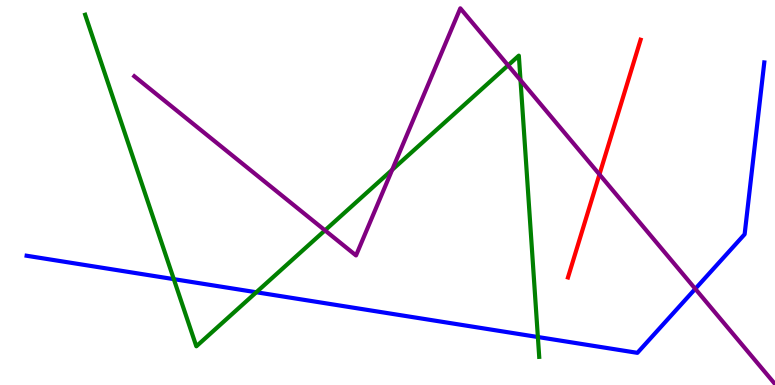[{'lines': ['blue', 'red'], 'intersections': []}, {'lines': ['green', 'red'], 'intersections': []}, {'lines': ['purple', 'red'], 'intersections': [{'x': 7.73, 'y': 5.47}]}, {'lines': ['blue', 'green'], 'intersections': [{'x': 2.24, 'y': 2.75}, {'x': 3.31, 'y': 2.41}, {'x': 6.94, 'y': 1.25}]}, {'lines': ['blue', 'purple'], 'intersections': [{'x': 8.97, 'y': 2.5}]}, {'lines': ['green', 'purple'], 'intersections': [{'x': 4.19, 'y': 4.02}, {'x': 5.06, 'y': 5.59}, {'x': 6.56, 'y': 8.3}, {'x': 6.72, 'y': 7.92}]}]